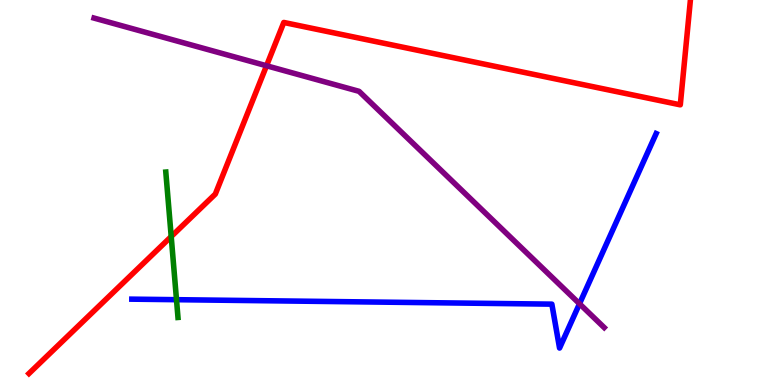[{'lines': ['blue', 'red'], 'intersections': []}, {'lines': ['green', 'red'], 'intersections': [{'x': 2.21, 'y': 3.86}]}, {'lines': ['purple', 'red'], 'intersections': [{'x': 3.44, 'y': 8.29}]}, {'lines': ['blue', 'green'], 'intersections': [{'x': 2.28, 'y': 2.22}]}, {'lines': ['blue', 'purple'], 'intersections': [{'x': 7.48, 'y': 2.11}]}, {'lines': ['green', 'purple'], 'intersections': []}]